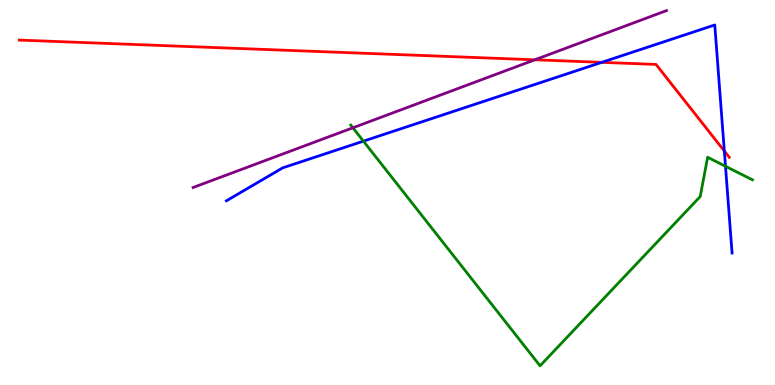[{'lines': ['blue', 'red'], 'intersections': [{'x': 7.76, 'y': 8.38}, {'x': 9.35, 'y': 6.08}]}, {'lines': ['green', 'red'], 'intersections': []}, {'lines': ['purple', 'red'], 'intersections': [{'x': 6.9, 'y': 8.45}]}, {'lines': ['blue', 'green'], 'intersections': [{'x': 4.69, 'y': 6.33}, {'x': 9.36, 'y': 5.68}]}, {'lines': ['blue', 'purple'], 'intersections': []}, {'lines': ['green', 'purple'], 'intersections': [{'x': 4.55, 'y': 6.68}]}]